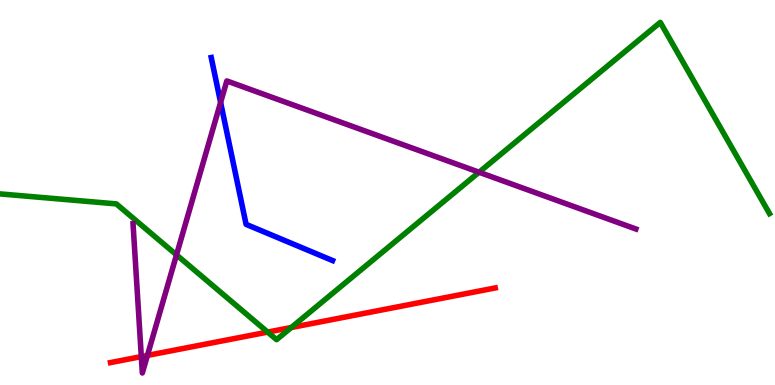[{'lines': ['blue', 'red'], 'intersections': []}, {'lines': ['green', 'red'], 'intersections': [{'x': 3.45, 'y': 1.37}, {'x': 3.76, 'y': 1.49}]}, {'lines': ['purple', 'red'], 'intersections': [{'x': 1.82, 'y': 0.737}, {'x': 1.9, 'y': 0.768}]}, {'lines': ['blue', 'green'], 'intersections': []}, {'lines': ['blue', 'purple'], 'intersections': [{'x': 2.85, 'y': 7.34}]}, {'lines': ['green', 'purple'], 'intersections': [{'x': 2.28, 'y': 3.38}, {'x': 6.18, 'y': 5.53}]}]